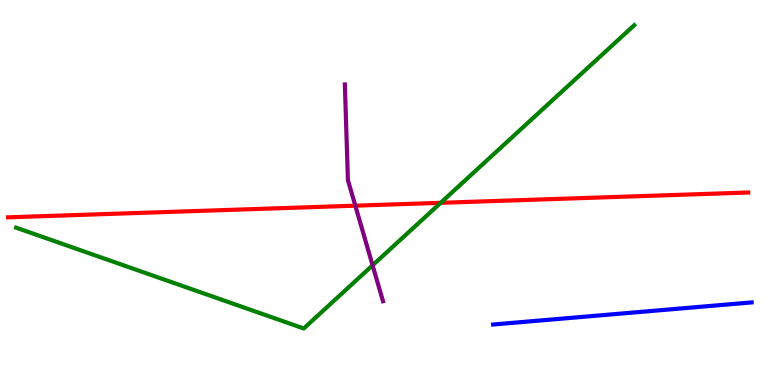[{'lines': ['blue', 'red'], 'intersections': []}, {'lines': ['green', 'red'], 'intersections': [{'x': 5.69, 'y': 4.73}]}, {'lines': ['purple', 'red'], 'intersections': [{'x': 4.58, 'y': 4.66}]}, {'lines': ['blue', 'green'], 'intersections': []}, {'lines': ['blue', 'purple'], 'intersections': []}, {'lines': ['green', 'purple'], 'intersections': [{'x': 4.81, 'y': 3.11}]}]